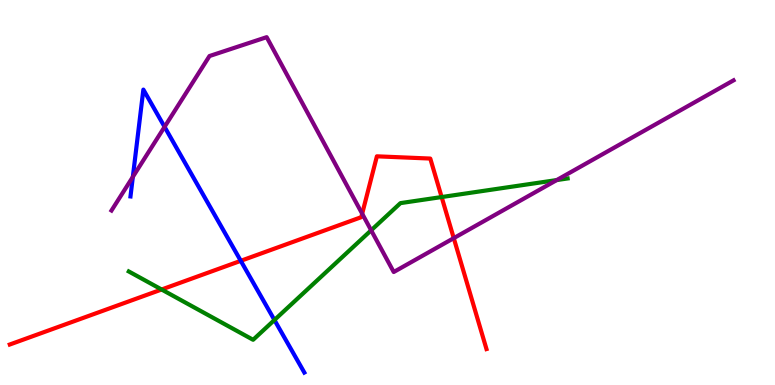[{'lines': ['blue', 'red'], 'intersections': [{'x': 3.11, 'y': 3.23}]}, {'lines': ['green', 'red'], 'intersections': [{'x': 2.09, 'y': 2.48}, {'x': 5.7, 'y': 4.88}]}, {'lines': ['purple', 'red'], 'intersections': [{'x': 4.67, 'y': 4.45}, {'x': 5.85, 'y': 3.81}]}, {'lines': ['blue', 'green'], 'intersections': [{'x': 3.54, 'y': 1.69}]}, {'lines': ['blue', 'purple'], 'intersections': [{'x': 1.71, 'y': 5.41}, {'x': 2.12, 'y': 6.7}]}, {'lines': ['green', 'purple'], 'intersections': [{'x': 4.79, 'y': 4.02}, {'x': 7.18, 'y': 5.32}]}]